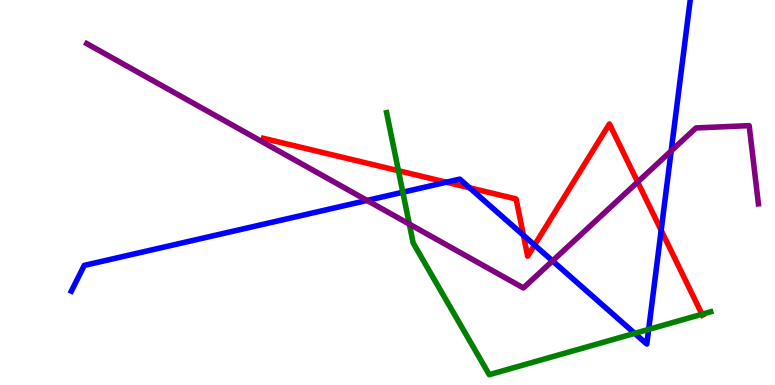[{'lines': ['blue', 'red'], 'intersections': [{'x': 5.76, 'y': 5.27}, {'x': 6.06, 'y': 5.12}, {'x': 6.75, 'y': 3.89}, {'x': 6.9, 'y': 3.63}, {'x': 8.53, 'y': 4.02}]}, {'lines': ['green', 'red'], 'intersections': [{'x': 5.14, 'y': 5.57}, {'x': 9.06, 'y': 1.84}]}, {'lines': ['purple', 'red'], 'intersections': [{'x': 8.23, 'y': 5.27}]}, {'lines': ['blue', 'green'], 'intersections': [{'x': 5.2, 'y': 5.01}, {'x': 8.19, 'y': 1.34}, {'x': 8.37, 'y': 1.44}]}, {'lines': ['blue', 'purple'], 'intersections': [{'x': 4.74, 'y': 4.79}, {'x': 7.13, 'y': 3.22}, {'x': 8.66, 'y': 6.08}]}, {'lines': ['green', 'purple'], 'intersections': [{'x': 5.28, 'y': 4.18}]}]